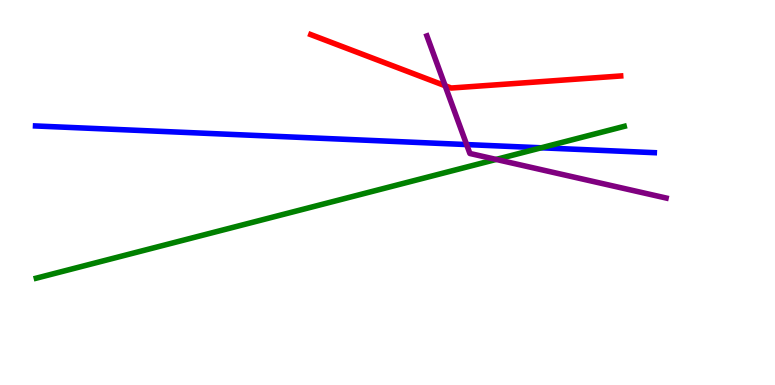[{'lines': ['blue', 'red'], 'intersections': []}, {'lines': ['green', 'red'], 'intersections': []}, {'lines': ['purple', 'red'], 'intersections': [{'x': 5.74, 'y': 7.77}]}, {'lines': ['blue', 'green'], 'intersections': [{'x': 6.98, 'y': 6.16}]}, {'lines': ['blue', 'purple'], 'intersections': [{'x': 6.02, 'y': 6.25}]}, {'lines': ['green', 'purple'], 'intersections': [{'x': 6.4, 'y': 5.86}]}]